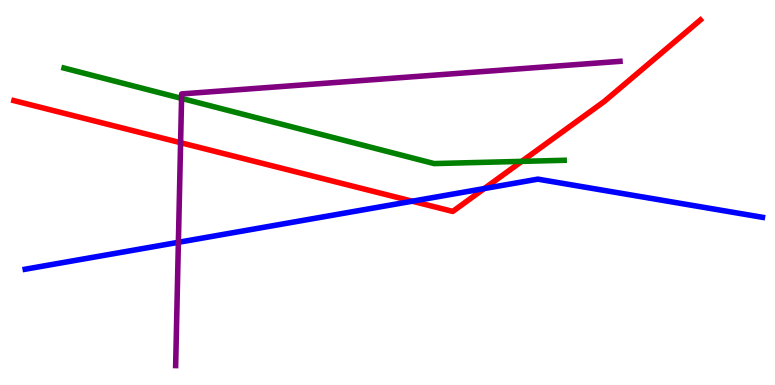[{'lines': ['blue', 'red'], 'intersections': [{'x': 5.32, 'y': 4.77}, {'x': 6.25, 'y': 5.1}]}, {'lines': ['green', 'red'], 'intersections': [{'x': 6.73, 'y': 5.81}]}, {'lines': ['purple', 'red'], 'intersections': [{'x': 2.33, 'y': 6.29}]}, {'lines': ['blue', 'green'], 'intersections': []}, {'lines': ['blue', 'purple'], 'intersections': [{'x': 2.3, 'y': 3.71}]}, {'lines': ['green', 'purple'], 'intersections': [{'x': 2.34, 'y': 7.44}]}]